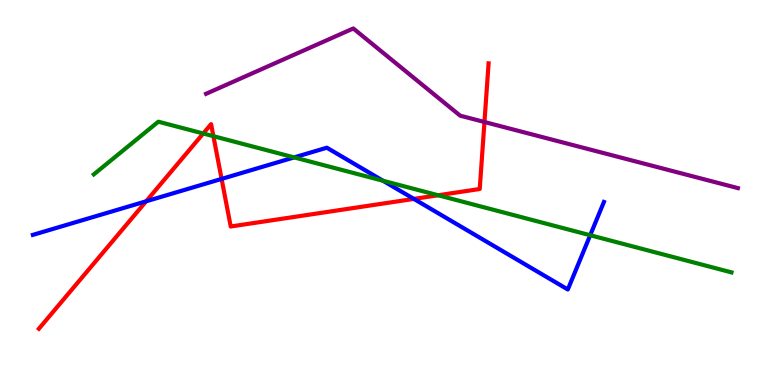[{'lines': ['blue', 'red'], 'intersections': [{'x': 1.89, 'y': 4.77}, {'x': 2.86, 'y': 5.35}, {'x': 5.34, 'y': 4.83}]}, {'lines': ['green', 'red'], 'intersections': [{'x': 2.62, 'y': 6.53}, {'x': 2.75, 'y': 6.46}, {'x': 5.65, 'y': 4.93}]}, {'lines': ['purple', 'red'], 'intersections': [{'x': 6.25, 'y': 6.83}]}, {'lines': ['blue', 'green'], 'intersections': [{'x': 3.8, 'y': 5.91}, {'x': 4.94, 'y': 5.3}, {'x': 7.62, 'y': 3.89}]}, {'lines': ['blue', 'purple'], 'intersections': []}, {'lines': ['green', 'purple'], 'intersections': []}]